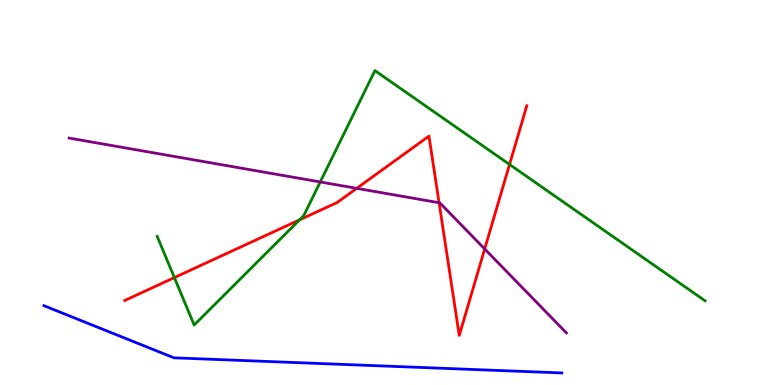[{'lines': ['blue', 'red'], 'intersections': []}, {'lines': ['green', 'red'], 'intersections': [{'x': 2.25, 'y': 2.79}, {'x': 3.86, 'y': 4.29}, {'x': 6.57, 'y': 5.73}]}, {'lines': ['purple', 'red'], 'intersections': [{'x': 4.6, 'y': 5.11}, {'x': 5.67, 'y': 4.73}, {'x': 6.25, 'y': 3.53}]}, {'lines': ['blue', 'green'], 'intersections': []}, {'lines': ['blue', 'purple'], 'intersections': []}, {'lines': ['green', 'purple'], 'intersections': [{'x': 4.13, 'y': 5.27}]}]